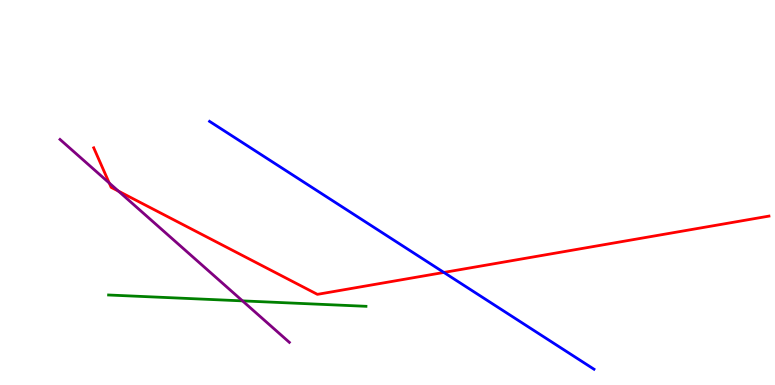[{'lines': ['blue', 'red'], 'intersections': [{'x': 5.73, 'y': 2.92}]}, {'lines': ['green', 'red'], 'intersections': []}, {'lines': ['purple', 'red'], 'intersections': [{'x': 1.41, 'y': 5.25}, {'x': 1.53, 'y': 5.04}]}, {'lines': ['blue', 'green'], 'intersections': []}, {'lines': ['blue', 'purple'], 'intersections': []}, {'lines': ['green', 'purple'], 'intersections': [{'x': 3.13, 'y': 2.18}]}]